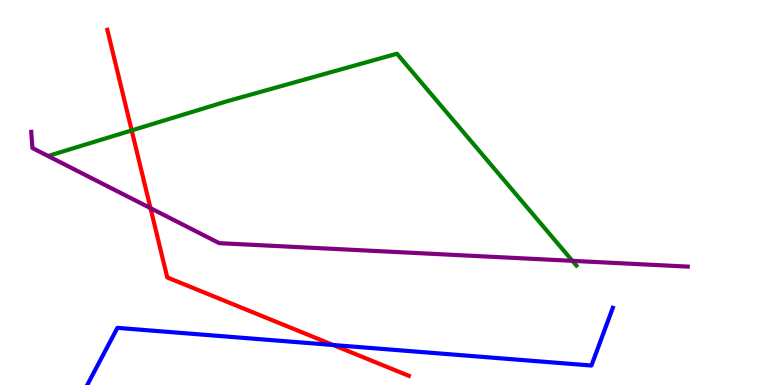[{'lines': ['blue', 'red'], 'intersections': [{'x': 4.3, 'y': 1.04}]}, {'lines': ['green', 'red'], 'intersections': [{'x': 1.7, 'y': 6.61}]}, {'lines': ['purple', 'red'], 'intersections': [{'x': 1.94, 'y': 4.59}]}, {'lines': ['blue', 'green'], 'intersections': []}, {'lines': ['blue', 'purple'], 'intersections': []}, {'lines': ['green', 'purple'], 'intersections': [{'x': 7.39, 'y': 3.22}]}]